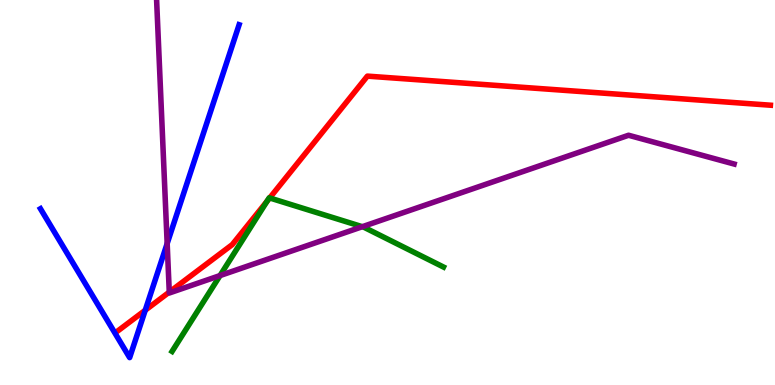[{'lines': ['blue', 'red'], 'intersections': [{'x': 1.87, 'y': 1.94}]}, {'lines': ['green', 'red'], 'intersections': [{'x': 3.45, 'y': 4.77}, {'x': 3.48, 'y': 4.86}]}, {'lines': ['purple', 'red'], 'intersections': [{'x': 2.18, 'y': 2.41}]}, {'lines': ['blue', 'green'], 'intersections': []}, {'lines': ['blue', 'purple'], 'intersections': [{'x': 2.16, 'y': 3.67}]}, {'lines': ['green', 'purple'], 'intersections': [{'x': 2.84, 'y': 2.84}, {'x': 4.67, 'y': 4.11}]}]